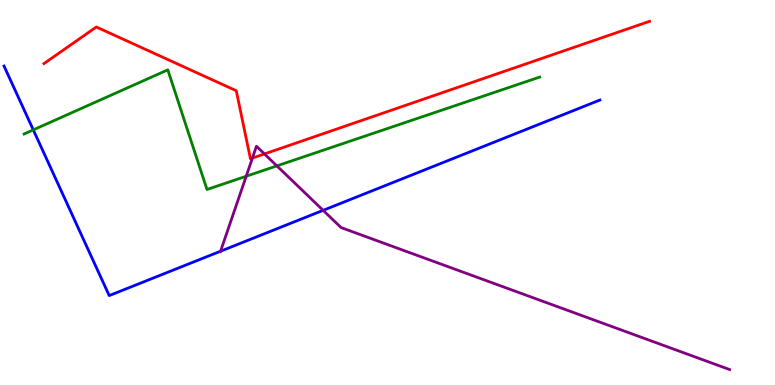[{'lines': ['blue', 'red'], 'intersections': []}, {'lines': ['green', 'red'], 'intersections': []}, {'lines': ['purple', 'red'], 'intersections': [{'x': 3.26, 'y': 5.89}, {'x': 3.41, 'y': 6.0}]}, {'lines': ['blue', 'green'], 'intersections': [{'x': 0.429, 'y': 6.63}]}, {'lines': ['blue', 'purple'], 'intersections': [{'x': 2.85, 'y': 3.47}, {'x': 4.17, 'y': 4.54}]}, {'lines': ['green', 'purple'], 'intersections': [{'x': 3.18, 'y': 5.42}, {'x': 3.57, 'y': 5.69}]}]